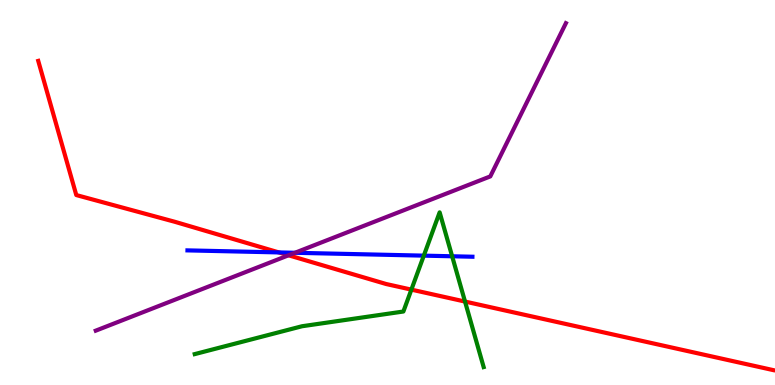[{'lines': ['blue', 'red'], 'intersections': [{'x': 3.6, 'y': 3.44}]}, {'lines': ['green', 'red'], 'intersections': [{'x': 5.31, 'y': 2.48}, {'x': 6.0, 'y': 2.17}]}, {'lines': ['purple', 'red'], 'intersections': [{'x': 3.72, 'y': 3.37}]}, {'lines': ['blue', 'green'], 'intersections': [{'x': 5.47, 'y': 3.36}, {'x': 5.83, 'y': 3.34}]}, {'lines': ['blue', 'purple'], 'intersections': [{'x': 3.81, 'y': 3.43}]}, {'lines': ['green', 'purple'], 'intersections': []}]